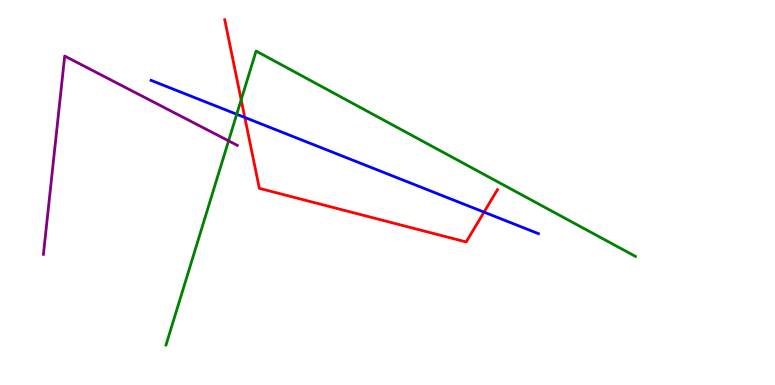[{'lines': ['blue', 'red'], 'intersections': [{'x': 3.16, 'y': 6.95}, {'x': 6.25, 'y': 4.49}]}, {'lines': ['green', 'red'], 'intersections': [{'x': 3.11, 'y': 7.41}]}, {'lines': ['purple', 'red'], 'intersections': []}, {'lines': ['blue', 'green'], 'intersections': [{'x': 3.05, 'y': 7.03}]}, {'lines': ['blue', 'purple'], 'intersections': []}, {'lines': ['green', 'purple'], 'intersections': [{'x': 2.95, 'y': 6.34}]}]